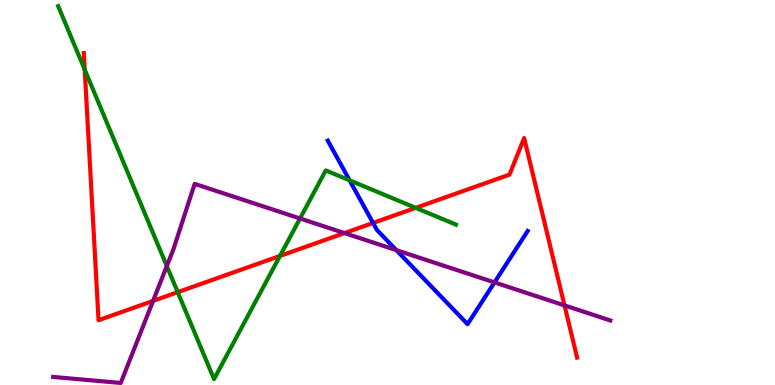[{'lines': ['blue', 'red'], 'intersections': [{'x': 4.81, 'y': 4.21}]}, {'lines': ['green', 'red'], 'intersections': [{'x': 1.09, 'y': 8.19}, {'x': 2.29, 'y': 2.41}, {'x': 3.61, 'y': 3.35}, {'x': 5.36, 'y': 4.6}]}, {'lines': ['purple', 'red'], 'intersections': [{'x': 1.98, 'y': 2.18}, {'x': 4.44, 'y': 3.95}, {'x': 7.28, 'y': 2.07}]}, {'lines': ['blue', 'green'], 'intersections': [{'x': 4.51, 'y': 5.32}]}, {'lines': ['blue', 'purple'], 'intersections': [{'x': 5.11, 'y': 3.5}, {'x': 6.38, 'y': 2.67}]}, {'lines': ['green', 'purple'], 'intersections': [{'x': 2.15, 'y': 3.09}, {'x': 3.87, 'y': 4.33}]}]